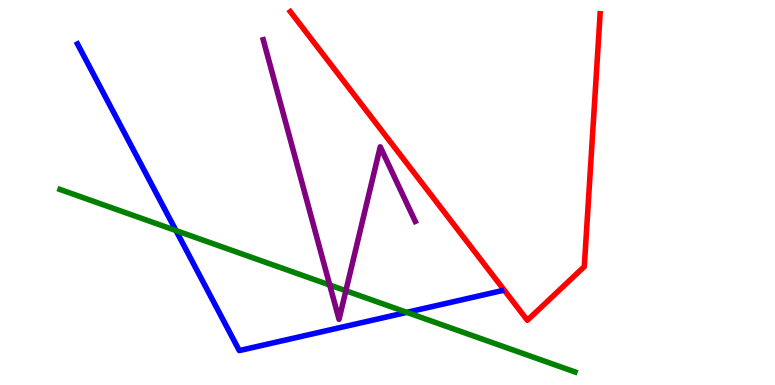[{'lines': ['blue', 'red'], 'intersections': []}, {'lines': ['green', 'red'], 'intersections': []}, {'lines': ['purple', 'red'], 'intersections': []}, {'lines': ['blue', 'green'], 'intersections': [{'x': 2.27, 'y': 4.01}, {'x': 5.25, 'y': 1.89}]}, {'lines': ['blue', 'purple'], 'intersections': []}, {'lines': ['green', 'purple'], 'intersections': [{'x': 4.25, 'y': 2.6}, {'x': 4.46, 'y': 2.45}]}]